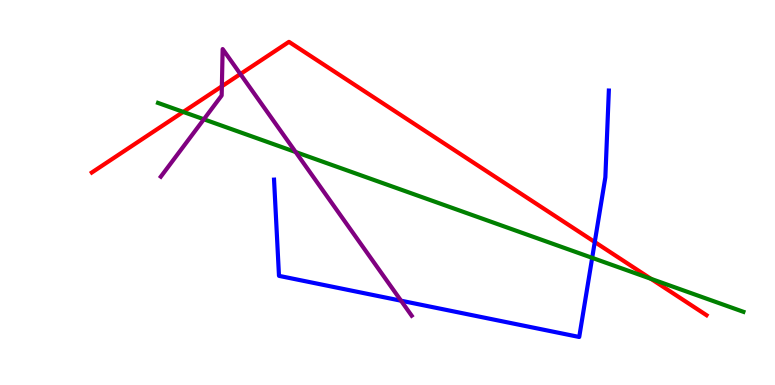[{'lines': ['blue', 'red'], 'intersections': [{'x': 7.67, 'y': 3.71}]}, {'lines': ['green', 'red'], 'intersections': [{'x': 2.36, 'y': 7.09}, {'x': 8.4, 'y': 2.76}]}, {'lines': ['purple', 'red'], 'intersections': [{'x': 2.86, 'y': 7.76}, {'x': 3.1, 'y': 8.08}]}, {'lines': ['blue', 'green'], 'intersections': [{'x': 7.64, 'y': 3.3}]}, {'lines': ['blue', 'purple'], 'intersections': [{'x': 5.17, 'y': 2.19}]}, {'lines': ['green', 'purple'], 'intersections': [{'x': 2.63, 'y': 6.9}, {'x': 3.81, 'y': 6.05}]}]